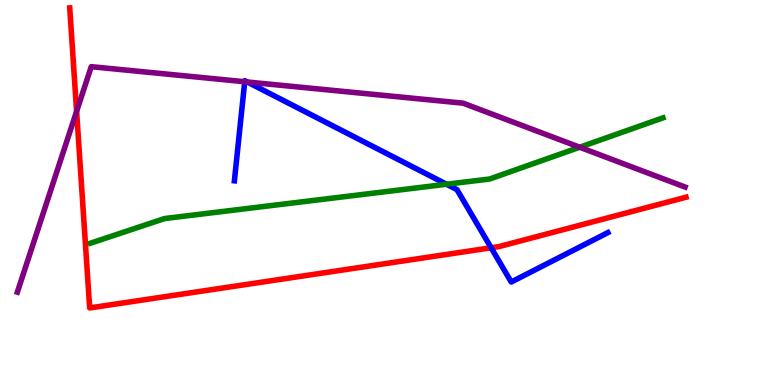[{'lines': ['blue', 'red'], 'intersections': [{'x': 6.34, 'y': 3.56}]}, {'lines': ['green', 'red'], 'intersections': []}, {'lines': ['purple', 'red'], 'intersections': [{'x': 0.989, 'y': 7.11}]}, {'lines': ['blue', 'green'], 'intersections': [{'x': 5.76, 'y': 5.21}]}, {'lines': ['blue', 'purple'], 'intersections': [{'x': 3.16, 'y': 7.88}, {'x': 3.19, 'y': 7.87}]}, {'lines': ['green', 'purple'], 'intersections': [{'x': 7.48, 'y': 6.18}]}]